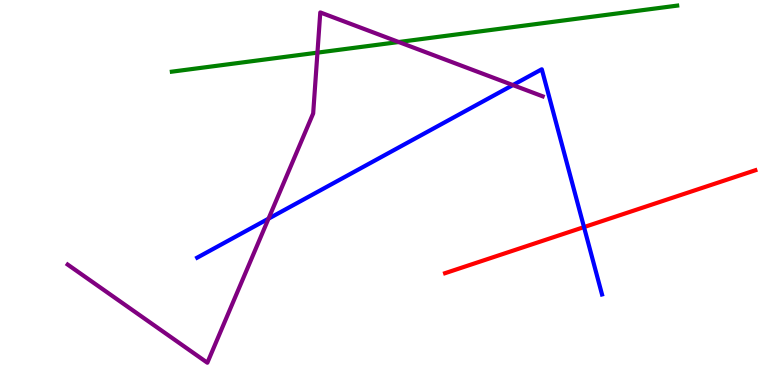[{'lines': ['blue', 'red'], 'intersections': [{'x': 7.54, 'y': 4.1}]}, {'lines': ['green', 'red'], 'intersections': []}, {'lines': ['purple', 'red'], 'intersections': []}, {'lines': ['blue', 'green'], 'intersections': []}, {'lines': ['blue', 'purple'], 'intersections': [{'x': 3.46, 'y': 4.32}, {'x': 6.62, 'y': 7.79}]}, {'lines': ['green', 'purple'], 'intersections': [{'x': 4.1, 'y': 8.63}, {'x': 5.14, 'y': 8.91}]}]